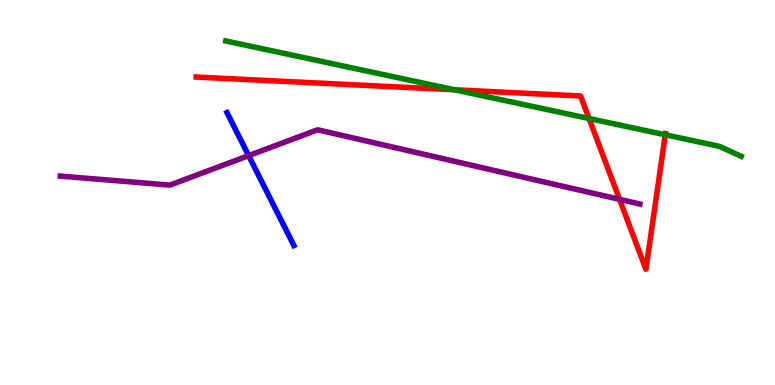[{'lines': ['blue', 'red'], 'intersections': []}, {'lines': ['green', 'red'], 'intersections': [{'x': 5.86, 'y': 7.67}, {'x': 7.6, 'y': 6.92}, {'x': 8.58, 'y': 6.5}]}, {'lines': ['purple', 'red'], 'intersections': [{'x': 7.99, 'y': 4.82}]}, {'lines': ['blue', 'green'], 'intersections': []}, {'lines': ['blue', 'purple'], 'intersections': [{'x': 3.21, 'y': 5.96}]}, {'lines': ['green', 'purple'], 'intersections': []}]